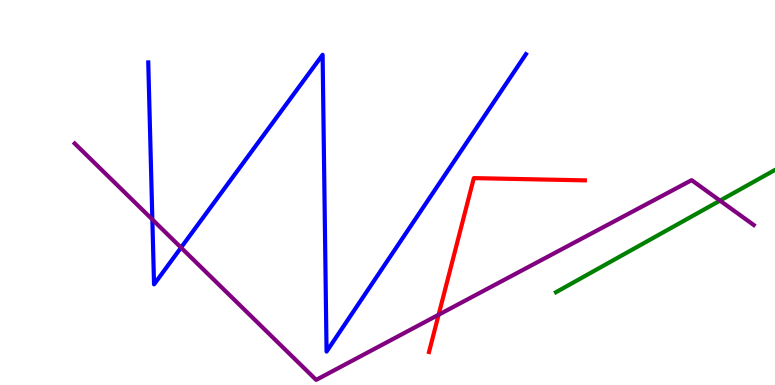[{'lines': ['blue', 'red'], 'intersections': []}, {'lines': ['green', 'red'], 'intersections': []}, {'lines': ['purple', 'red'], 'intersections': [{'x': 5.66, 'y': 1.82}]}, {'lines': ['blue', 'green'], 'intersections': []}, {'lines': ['blue', 'purple'], 'intersections': [{'x': 1.97, 'y': 4.3}, {'x': 2.34, 'y': 3.57}]}, {'lines': ['green', 'purple'], 'intersections': [{'x': 9.29, 'y': 4.79}]}]